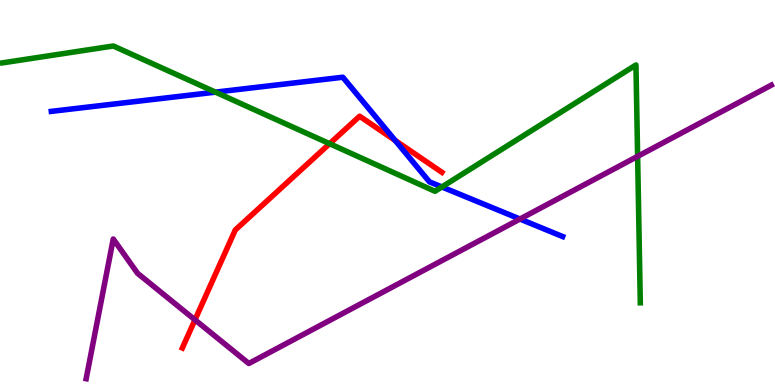[{'lines': ['blue', 'red'], 'intersections': [{'x': 5.1, 'y': 6.35}]}, {'lines': ['green', 'red'], 'intersections': [{'x': 4.25, 'y': 6.27}]}, {'lines': ['purple', 'red'], 'intersections': [{'x': 2.52, 'y': 1.69}]}, {'lines': ['blue', 'green'], 'intersections': [{'x': 2.78, 'y': 7.61}, {'x': 5.7, 'y': 5.14}]}, {'lines': ['blue', 'purple'], 'intersections': [{'x': 6.71, 'y': 4.31}]}, {'lines': ['green', 'purple'], 'intersections': [{'x': 8.23, 'y': 5.94}]}]